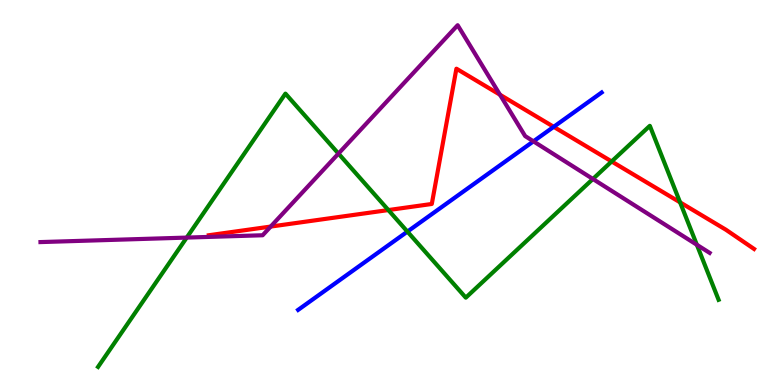[{'lines': ['blue', 'red'], 'intersections': [{'x': 7.14, 'y': 6.71}]}, {'lines': ['green', 'red'], 'intersections': [{'x': 5.01, 'y': 4.54}, {'x': 7.89, 'y': 5.81}, {'x': 8.78, 'y': 4.74}]}, {'lines': ['purple', 'red'], 'intersections': [{'x': 3.49, 'y': 4.12}, {'x': 6.45, 'y': 7.54}]}, {'lines': ['blue', 'green'], 'intersections': [{'x': 5.26, 'y': 3.98}]}, {'lines': ['blue', 'purple'], 'intersections': [{'x': 6.88, 'y': 6.33}]}, {'lines': ['green', 'purple'], 'intersections': [{'x': 2.41, 'y': 3.83}, {'x': 4.37, 'y': 6.01}, {'x': 7.65, 'y': 5.35}, {'x': 8.99, 'y': 3.64}]}]